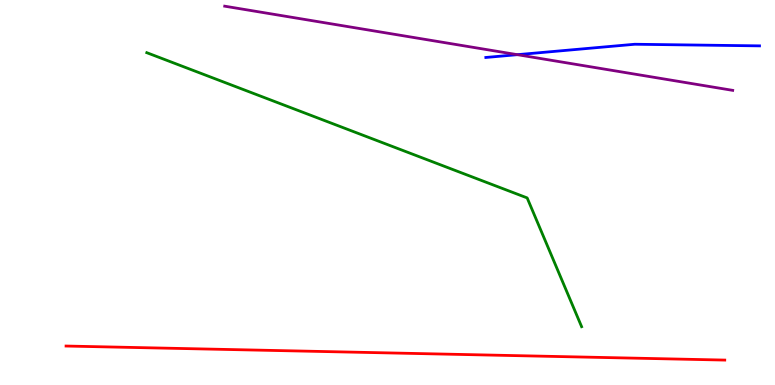[{'lines': ['blue', 'red'], 'intersections': []}, {'lines': ['green', 'red'], 'intersections': []}, {'lines': ['purple', 'red'], 'intersections': []}, {'lines': ['blue', 'green'], 'intersections': []}, {'lines': ['blue', 'purple'], 'intersections': [{'x': 6.68, 'y': 8.58}]}, {'lines': ['green', 'purple'], 'intersections': []}]